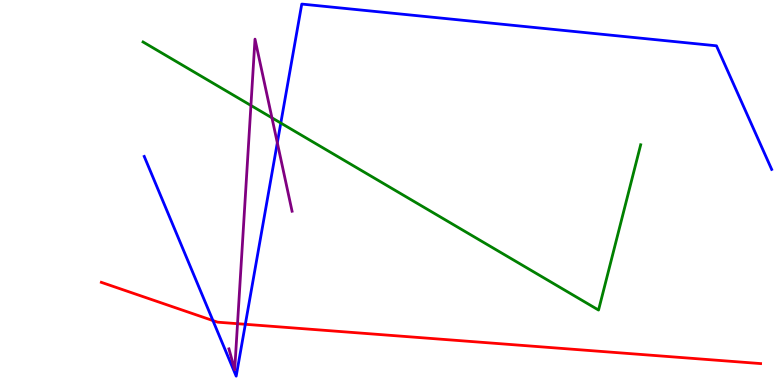[{'lines': ['blue', 'red'], 'intersections': [{'x': 2.75, 'y': 1.67}, {'x': 3.17, 'y': 1.58}]}, {'lines': ['green', 'red'], 'intersections': []}, {'lines': ['purple', 'red'], 'intersections': [{'x': 3.06, 'y': 1.59}]}, {'lines': ['blue', 'green'], 'intersections': [{'x': 3.62, 'y': 6.8}]}, {'lines': ['blue', 'purple'], 'intersections': [{'x': 3.58, 'y': 6.29}]}, {'lines': ['green', 'purple'], 'intersections': [{'x': 3.24, 'y': 7.26}, {'x': 3.51, 'y': 6.94}]}]